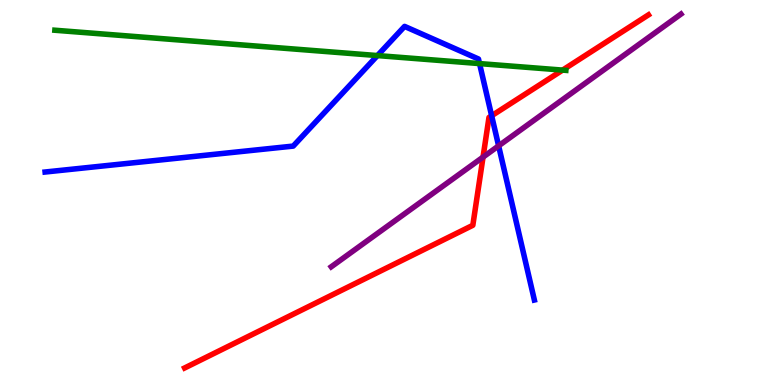[{'lines': ['blue', 'red'], 'intersections': [{'x': 6.34, 'y': 6.99}]}, {'lines': ['green', 'red'], 'intersections': [{'x': 7.26, 'y': 8.18}]}, {'lines': ['purple', 'red'], 'intersections': [{'x': 6.23, 'y': 5.92}]}, {'lines': ['blue', 'green'], 'intersections': [{'x': 4.87, 'y': 8.56}, {'x': 6.19, 'y': 8.35}]}, {'lines': ['blue', 'purple'], 'intersections': [{'x': 6.43, 'y': 6.21}]}, {'lines': ['green', 'purple'], 'intersections': []}]